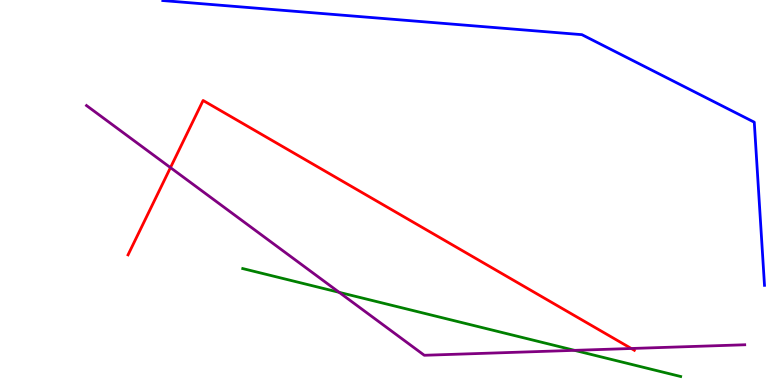[{'lines': ['blue', 'red'], 'intersections': []}, {'lines': ['green', 'red'], 'intersections': []}, {'lines': ['purple', 'red'], 'intersections': [{'x': 2.2, 'y': 5.65}, {'x': 8.15, 'y': 0.948}]}, {'lines': ['blue', 'green'], 'intersections': []}, {'lines': ['blue', 'purple'], 'intersections': []}, {'lines': ['green', 'purple'], 'intersections': [{'x': 4.38, 'y': 2.41}, {'x': 7.41, 'y': 0.9}]}]